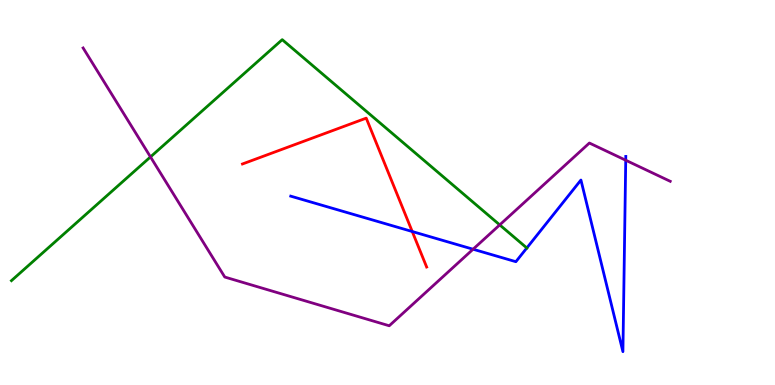[{'lines': ['blue', 'red'], 'intersections': [{'x': 5.32, 'y': 3.99}]}, {'lines': ['green', 'red'], 'intersections': []}, {'lines': ['purple', 'red'], 'intersections': []}, {'lines': ['blue', 'green'], 'intersections': [{'x': 6.8, 'y': 3.56}]}, {'lines': ['blue', 'purple'], 'intersections': [{'x': 6.1, 'y': 3.53}, {'x': 8.07, 'y': 5.84}]}, {'lines': ['green', 'purple'], 'intersections': [{'x': 1.94, 'y': 5.92}, {'x': 6.45, 'y': 4.16}]}]